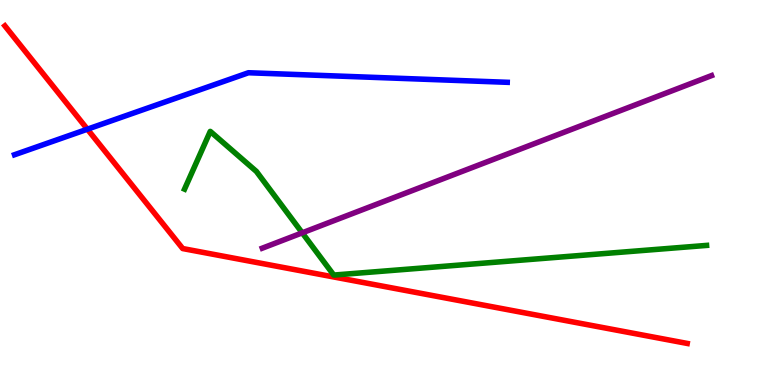[{'lines': ['blue', 'red'], 'intersections': [{'x': 1.13, 'y': 6.64}]}, {'lines': ['green', 'red'], 'intersections': []}, {'lines': ['purple', 'red'], 'intersections': []}, {'lines': ['blue', 'green'], 'intersections': []}, {'lines': ['blue', 'purple'], 'intersections': []}, {'lines': ['green', 'purple'], 'intersections': [{'x': 3.9, 'y': 3.95}]}]